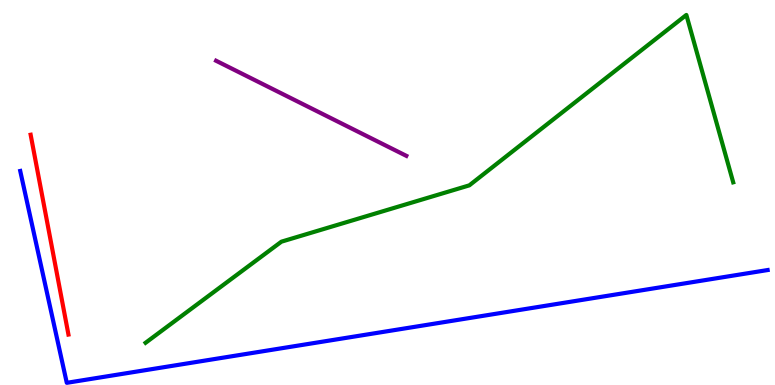[{'lines': ['blue', 'red'], 'intersections': []}, {'lines': ['green', 'red'], 'intersections': []}, {'lines': ['purple', 'red'], 'intersections': []}, {'lines': ['blue', 'green'], 'intersections': []}, {'lines': ['blue', 'purple'], 'intersections': []}, {'lines': ['green', 'purple'], 'intersections': []}]